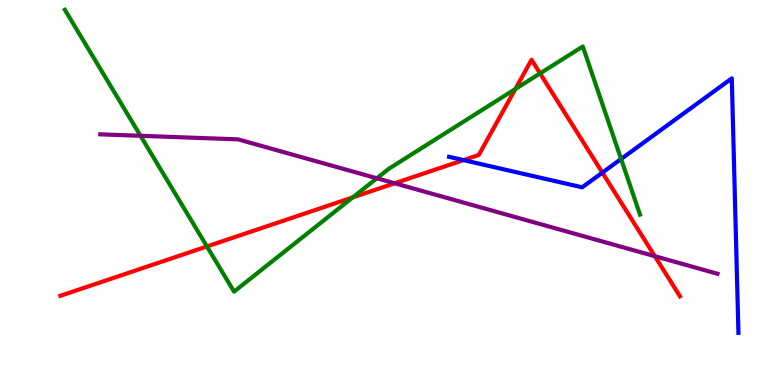[{'lines': ['blue', 'red'], 'intersections': [{'x': 5.98, 'y': 5.84}, {'x': 7.77, 'y': 5.52}]}, {'lines': ['green', 'red'], 'intersections': [{'x': 2.67, 'y': 3.6}, {'x': 4.55, 'y': 4.87}, {'x': 6.65, 'y': 7.69}, {'x': 6.97, 'y': 8.09}]}, {'lines': ['purple', 'red'], 'intersections': [{'x': 5.09, 'y': 5.24}, {'x': 8.45, 'y': 3.35}]}, {'lines': ['blue', 'green'], 'intersections': [{'x': 8.01, 'y': 5.87}]}, {'lines': ['blue', 'purple'], 'intersections': []}, {'lines': ['green', 'purple'], 'intersections': [{'x': 1.81, 'y': 6.47}, {'x': 4.86, 'y': 5.37}]}]